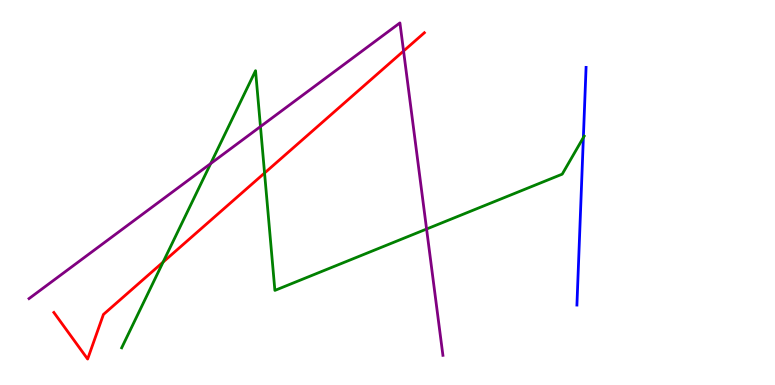[{'lines': ['blue', 'red'], 'intersections': []}, {'lines': ['green', 'red'], 'intersections': [{'x': 2.1, 'y': 3.19}, {'x': 3.41, 'y': 5.51}]}, {'lines': ['purple', 'red'], 'intersections': [{'x': 5.21, 'y': 8.67}]}, {'lines': ['blue', 'green'], 'intersections': [{'x': 7.53, 'y': 6.43}]}, {'lines': ['blue', 'purple'], 'intersections': []}, {'lines': ['green', 'purple'], 'intersections': [{'x': 2.72, 'y': 5.75}, {'x': 3.36, 'y': 6.71}, {'x': 5.5, 'y': 4.05}]}]